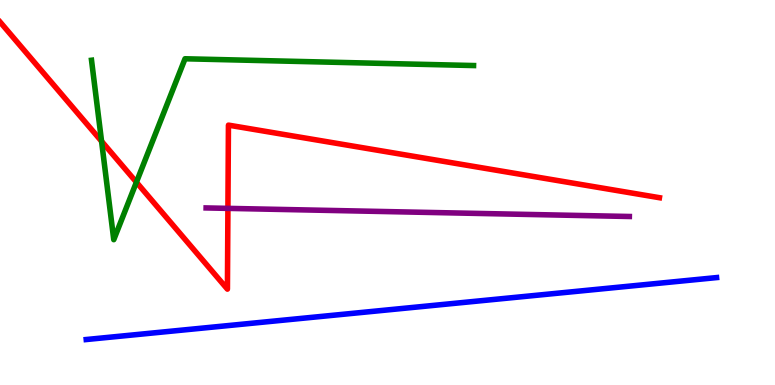[{'lines': ['blue', 'red'], 'intersections': []}, {'lines': ['green', 'red'], 'intersections': [{'x': 1.31, 'y': 6.33}, {'x': 1.76, 'y': 5.27}]}, {'lines': ['purple', 'red'], 'intersections': [{'x': 2.94, 'y': 4.59}]}, {'lines': ['blue', 'green'], 'intersections': []}, {'lines': ['blue', 'purple'], 'intersections': []}, {'lines': ['green', 'purple'], 'intersections': []}]